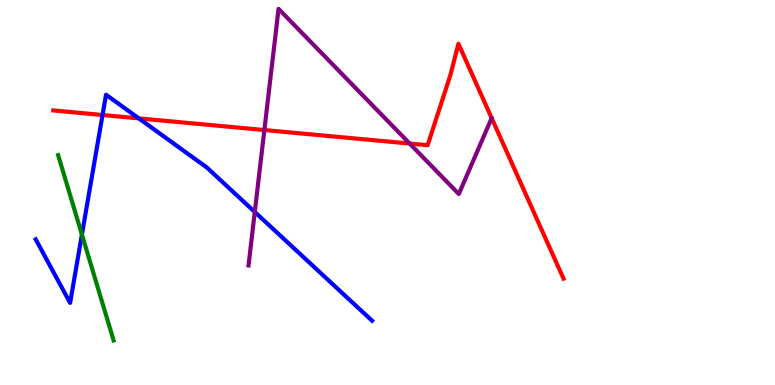[{'lines': ['blue', 'red'], 'intersections': [{'x': 1.32, 'y': 7.01}, {'x': 1.79, 'y': 6.93}]}, {'lines': ['green', 'red'], 'intersections': []}, {'lines': ['purple', 'red'], 'intersections': [{'x': 3.41, 'y': 6.62}, {'x': 5.29, 'y': 6.27}]}, {'lines': ['blue', 'green'], 'intersections': [{'x': 1.06, 'y': 3.91}]}, {'lines': ['blue', 'purple'], 'intersections': [{'x': 3.29, 'y': 4.49}]}, {'lines': ['green', 'purple'], 'intersections': []}]